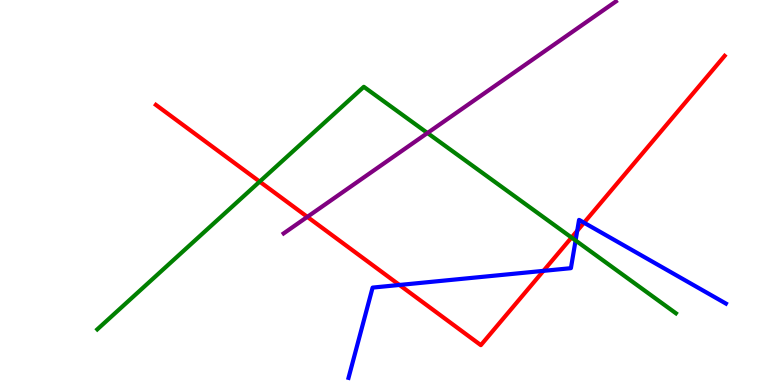[{'lines': ['blue', 'red'], 'intersections': [{'x': 5.15, 'y': 2.6}, {'x': 7.01, 'y': 2.96}, {'x': 7.45, 'y': 4.01}, {'x': 7.54, 'y': 4.22}]}, {'lines': ['green', 'red'], 'intersections': [{'x': 3.35, 'y': 5.28}, {'x': 7.37, 'y': 3.83}]}, {'lines': ['purple', 'red'], 'intersections': [{'x': 3.97, 'y': 4.37}]}, {'lines': ['blue', 'green'], 'intersections': [{'x': 7.43, 'y': 3.75}]}, {'lines': ['blue', 'purple'], 'intersections': []}, {'lines': ['green', 'purple'], 'intersections': [{'x': 5.52, 'y': 6.55}]}]